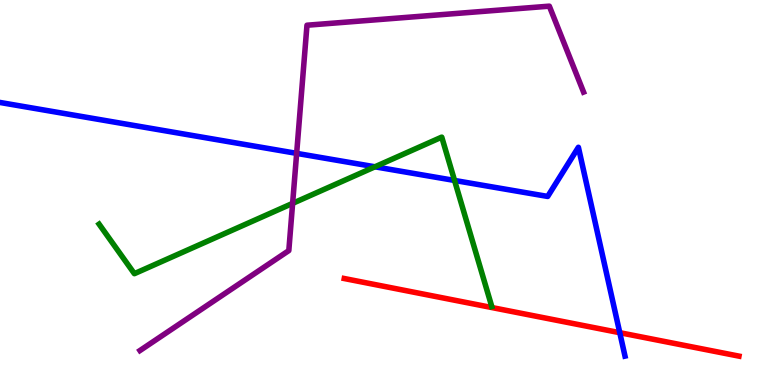[{'lines': ['blue', 'red'], 'intersections': [{'x': 8.0, 'y': 1.36}]}, {'lines': ['green', 'red'], 'intersections': []}, {'lines': ['purple', 'red'], 'intersections': []}, {'lines': ['blue', 'green'], 'intersections': [{'x': 4.84, 'y': 5.67}, {'x': 5.87, 'y': 5.31}]}, {'lines': ['blue', 'purple'], 'intersections': [{'x': 3.83, 'y': 6.02}]}, {'lines': ['green', 'purple'], 'intersections': [{'x': 3.78, 'y': 4.72}]}]